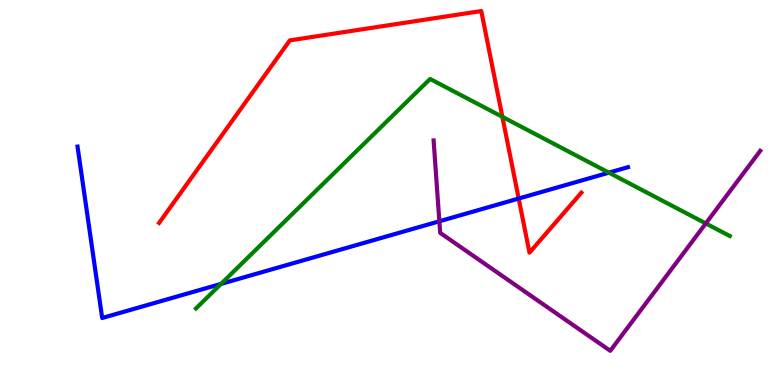[{'lines': ['blue', 'red'], 'intersections': [{'x': 6.69, 'y': 4.84}]}, {'lines': ['green', 'red'], 'intersections': [{'x': 6.48, 'y': 6.97}]}, {'lines': ['purple', 'red'], 'intersections': []}, {'lines': ['blue', 'green'], 'intersections': [{'x': 2.85, 'y': 2.63}, {'x': 7.86, 'y': 5.52}]}, {'lines': ['blue', 'purple'], 'intersections': [{'x': 5.67, 'y': 4.25}]}, {'lines': ['green', 'purple'], 'intersections': [{'x': 9.11, 'y': 4.2}]}]